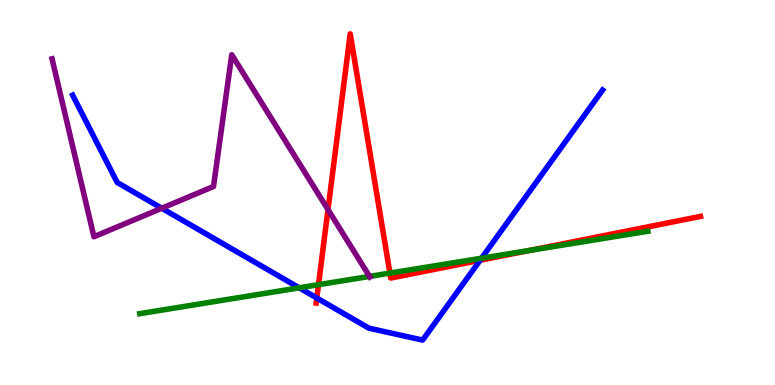[{'lines': ['blue', 'red'], 'intersections': [{'x': 4.09, 'y': 2.26}, {'x': 6.19, 'y': 3.24}]}, {'lines': ['green', 'red'], 'intersections': [{'x': 4.11, 'y': 2.61}, {'x': 5.03, 'y': 2.91}, {'x': 6.83, 'y': 3.49}]}, {'lines': ['purple', 'red'], 'intersections': [{'x': 4.23, 'y': 4.56}]}, {'lines': ['blue', 'green'], 'intersections': [{'x': 3.86, 'y': 2.52}, {'x': 6.21, 'y': 3.29}]}, {'lines': ['blue', 'purple'], 'intersections': [{'x': 2.09, 'y': 4.59}]}, {'lines': ['green', 'purple'], 'intersections': [{'x': 4.77, 'y': 2.82}]}]